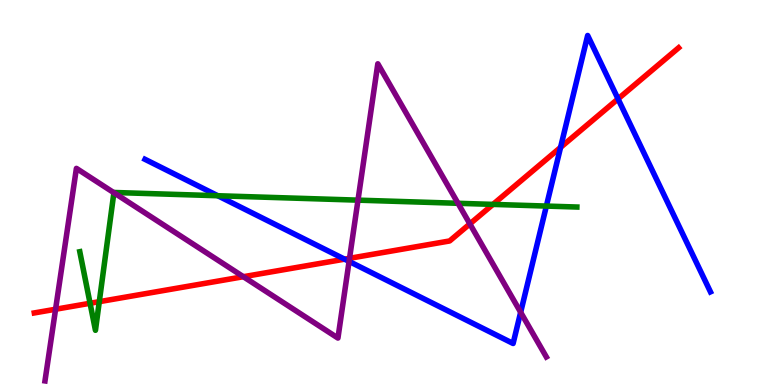[{'lines': ['blue', 'red'], 'intersections': [{'x': 4.45, 'y': 3.27}, {'x': 7.23, 'y': 6.17}, {'x': 7.97, 'y': 7.43}]}, {'lines': ['green', 'red'], 'intersections': [{'x': 1.16, 'y': 2.12}, {'x': 1.28, 'y': 2.16}, {'x': 6.36, 'y': 4.69}]}, {'lines': ['purple', 'red'], 'intersections': [{'x': 0.717, 'y': 1.97}, {'x': 3.14, 'y': 2.81}, {'x': 4.51, 'y': 3.29}, {'x': 6.06, 'y': 4.18}]}, {'lines': ['blue', 'green'], 'intersections': [{'x': 2.81, 'y': 4.92}, {'x': 7.05, 'y': 4.65}]}, {'lines': ['blue', 'purple'], 'intersections': [{'x': 4.5, 'y': 3.21}, {'x': 6.72, 'y': 1.89}]}, {'lines': ['green', 'purple'], 'intersections': [{'x': 1.47, 'y': 4.99}, {'x': 4.62, 'y': 4.8}, {'x': 5.91, 'y': 4.72}]}]